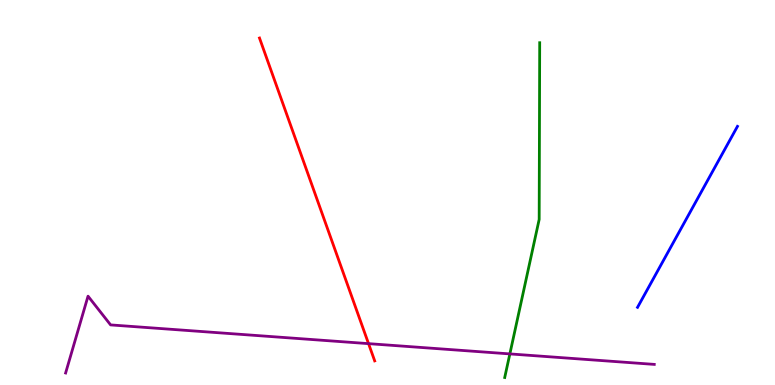[{'lines': ['blue', 'red'], 'intersections': []}, {'lines': ['green', 'red'], 'intersections': []}, {'lines': ['purple', 'red'], 'intersections': [{'x': 4.76, 'y': 1.07}]}, {'lines': ['blue', 'green'], 'intersections': []}, {'lines': ['blue', 'purple'], 'intersections': []}, {'lines': ['green', 'purple'], 'intersections': [{'x': 6.58, 'y': 0.808}]}]